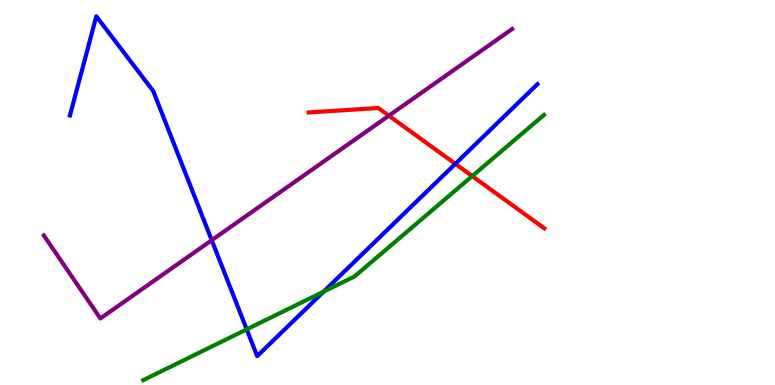[{'lines': ['blue', 'red'], 'intersections': [{'x': 5.88, 'y': 5.74}]}, {'lines': ['green', 'red'], 'intersections': [{'x': 6.09, 'y': 5.43}]}, {'lines': ['purple', 'red'], 'intersections': [{'x': 5.02, 'y': 7.0}]}, {'lines': ['blue', 'green'], 'intersections': [{'x': 3.18, 'y': 1.44}, {'x': 4.18, 'y': 2.43}]}, {'lines': ['blue', 'purple'], 'intersections': [{'x': 2.73, 'y': 3.76}]}, {'lines': ['green', 'purple'], 'intersections': []}]